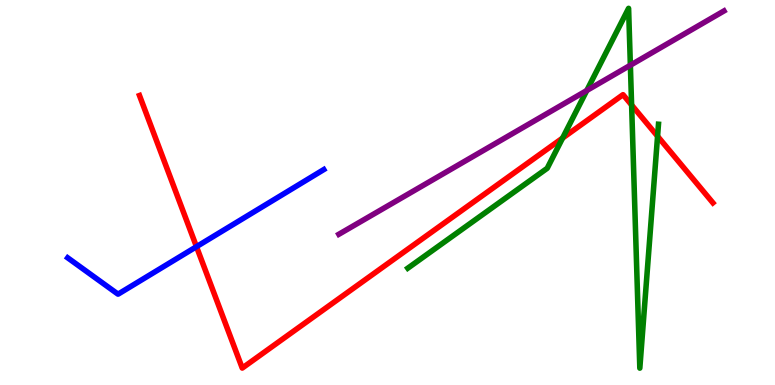[{'lines': ['blue', 'red'], 'intersections': [{'x': 2.54, 'y': 3.59}]}, {'lines': ['green', 'red'], 'intersections': [{'x': 7.26, 'y': 6.41}, {'x': 8.15, 'y': 7.27}, {'x': 8.48, 'y': 6.46}]}, {'lines': ['purple', 'red'], 'intersections': []}, {'lines': ['blue', 'green'], 'intersections': []}, {'lines': ['blue', 'purple'], 'intersections': []}, {'lines': ['green', 'purple'], 'intersections': [{'x': 7.57, 'y': 7.65}, {'x': 8.13, 'y': 8.31}]}]